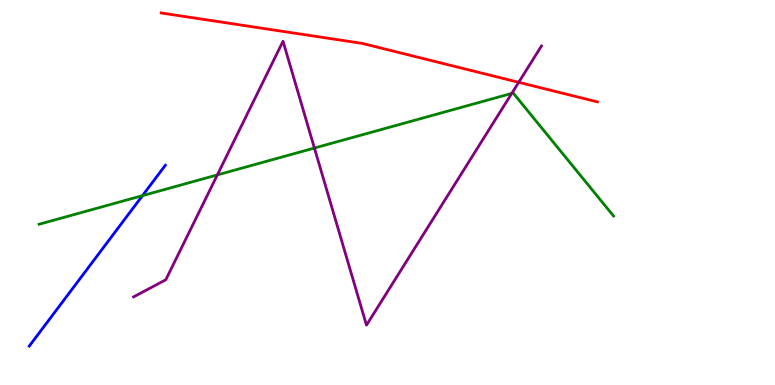[{'lines': ['blue', 'red'], 'intersections': []}, {'lines': ['green', 'red'], 'intersections': []}, {'lines': ['purple', 'red'], 'intersections': [{'x': 6.69, 'y': 7.86}]}, {'lines': ['blue', 'green'], 'intersections': [{'x': 1.84, 'y': 4.92}]}, {'lines': ['blue', 'purple'], 'intersections': []}, {'lines': ['green', 'purple'], 'intersections': [{'x': 2.8, 'y': 5.46}, {'x': 4.06, 'y': 6.15}, {'x': 6.6, 'y': 7.57}]}]